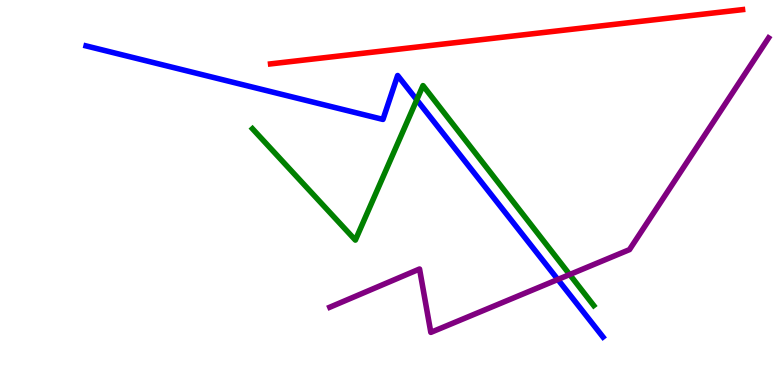[{'lines': ['blue', 'red'], 'intersections': []}, {'lines': ['green', 'red'], 'intersections': []}, {'lines': ['purple', 'red'], 'intersections': []}, {'lines': ['blue', 'green'], 'intersections': [{'x': 5.38, 'y': 7.41}]}, {'lines': ['blue', 'purple'], 'intersections': [{'x': 7.2, 'y': 2.74}]}, {'lines': ['green', 'purple'], 'intersections': [{'x': 7.35, 'y': 2.87}]}]